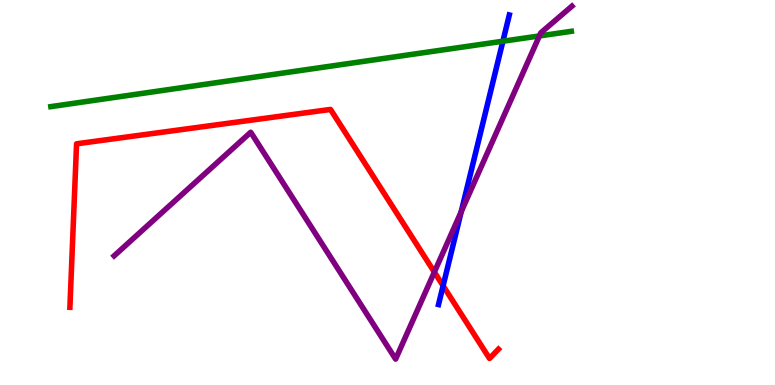[{'lines': ['blue', 'red'], 'intersections': [{'x': 5.72, 'y': 2.58}]}, {'lines': ['green', 'red'], 'intersections': []}, {'lines': ['purple', 'red'], 'intersections': [{'x': 5.6, 'y': 2.93}]}, {'lines': ['blue', 'green'], 'intersections': [{'x': 6.49, 'y': 8.93}]}, {'lines': ['blue', 'purple'], 'intersections': [{'x': 5.95, 'y': 4.5}]}, {'lines': ['green', 'purple'], 'intersections': [{'x': 6.96, 'y': 9.07}]}]